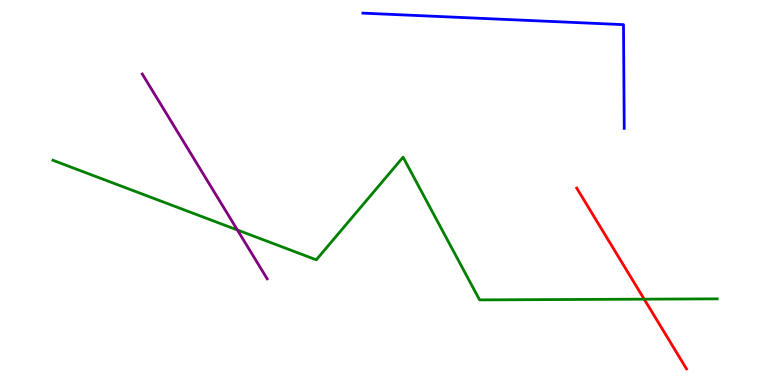[{'lines': ['blue', 'red'], 'intersections': []}, {'lines': ['green', 'red'], 'intersections': [{'x': 8.31, 'y': 2.23}]}, {'lines': ['purple', 'red'], 'intersections': []}, {'lines': ['blue', 'green'], 'intersections': []}, {'lines': ['blue', 'purple'], 'intersections': []}, {'lines': ['green', 'purple'], 'intersections': [{'x': 3.06, 'y': 4.03}]}]